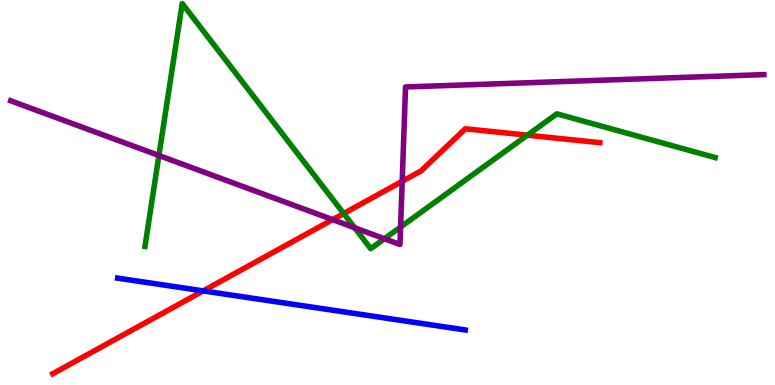[{'lines': ['blue', 'red'], 'intersections': [{'x': 2.62, 'y': 2.44}]}, {'lines': ['green', 'red'], 'intersections': [{'x': 4.43, 'y': 4.45}, {'x': 6.81, 'y': 6.49}]}, {'lines': ['purple', 'red'], 'intersections': [{'x': 4.29, 'y': 4.3}, {'x': 5.19, 'y': 5.29}]}, {'lines': ['blue', 'green'], 'intersections': []}, {'lines': ['blue', 'purple'], 'intersections': []}, {'lines': ['green', 'purple'], 'intersections': [{'x': 2.05, 'y': 5.96}, {'x': 4.58, 'y': 4.08}, {'x': 4.96, 'y': 3.8}, {'x': 5.17, 'y': 4.1}]}]